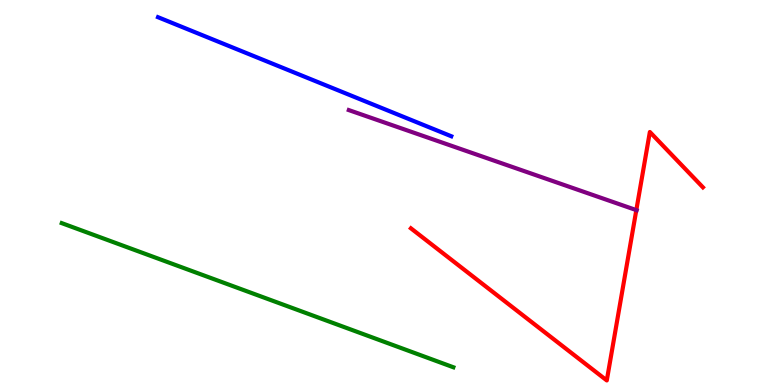[{'lines': ['blue', 'red'], 'intersections': []}, {'lines': ['green', 'red'], 'intersections': []}, {'lines': ['purple', 'red'], 'intersections': [{'x': 8.21, 'y': 4.54}]}, {'lines': ['blue', 'green'], 'intersections': []}, {'lines': ['blue', 'purple'], 'intersections': []}, {'lines': ['green', 'purple'], 'intersections': []}]